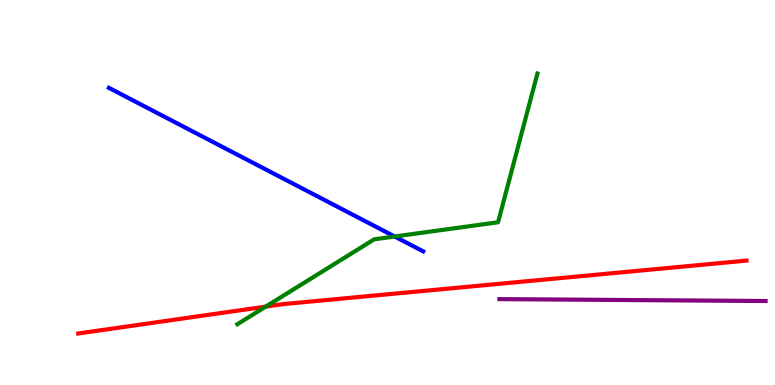[{'lines': ['blue', 'red'], 'intersections': []}, {'lines': ['green', 'red'], 'intersections': [{'x': 3.43, 'y': 2.04}]}, {'lines': ['purple', 'red'], 'intersections': []}, {'lines': ['blue', 'green'], 'intersections': [{'x': 5.09, 'y': 3.86}]}, {'lines': ['blue', 'purple'], 'intersections': []}, {'lines': ['green', 'purple'], 'intersections': []}]